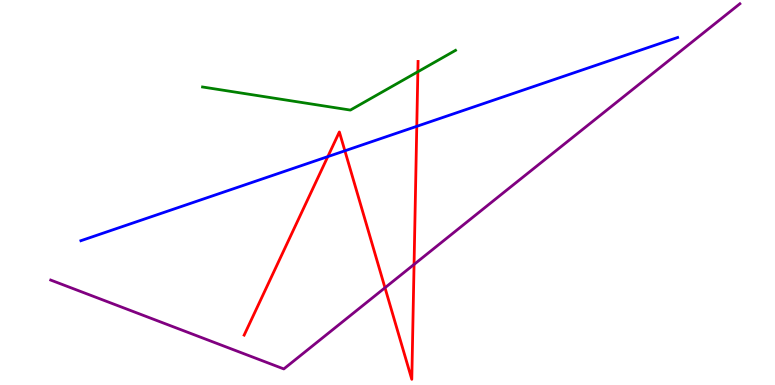[{'lines': ['blue', 'red'], 'intersections': [{'x': 4.23, 'y': 5.93}, {'x': 4.45, 'y': 6.08}, {'x': 5.38, 'y': 6.72}]}, {'lines': ['green', 'red'], 'intersections': [{'x': 5.39, 'y': 8.14}]}, {'lines': ['purple', 'red'], 'intersections': [{'x': 4.97, 'y': 2.53}, {'x': 5.34, 'y': 3.13}]}, {'lines': ['blue', 'green'], 'intersections': []}, {'lines': ['blue', 'purple'], 'intersections': []}, {'lines': ['green', 'purple'], 'intersections': []}]